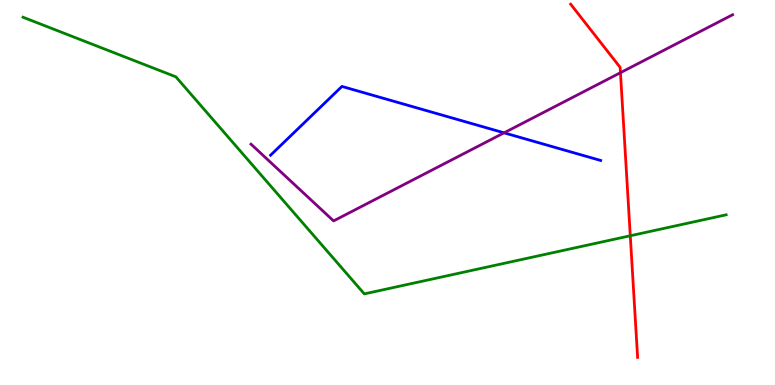[{'lines': ['blue', 'red'], 'intersections': []}, {'lines': ['green', 'red'], 'intersections': [{'x': 8.13, 'y': 3.88}]}, {'lines': ['purple', 'red'], 'intersections': [{'x': 8.01, 'y': 8.11}]}, {'lines': ['blue', 'green'], 'intersections': []}, {'lines': ['blue', 'purple'], 'intersections': [{'x': 6.5, 'y': 6.55}]}, {'lines': ['green', 'purple'], 'intersections': []}]